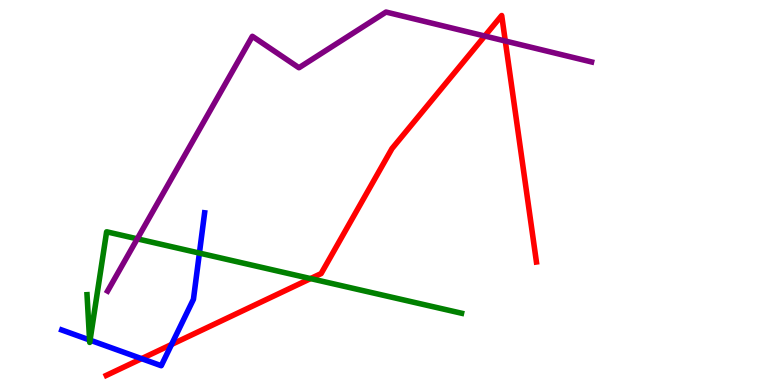[{'lines': ['blue', 'red'], 'intersections': [{'x': 1.83, 'y': 0.684}, {'x': 2.21, 'y': 1.05}]}, {'lines': ['green', 'red'], 'intersections': [{'x': 4.01, 'y': 2.76}]}, {'lines': ['purple', 'red'], 'intersections': [{'x': 6.26, 'y': 9.06}, {'x': 6.52, 'y': 8.93}]}, {'lines': ['blue', 'green'], 'intersections': [{'x': 1.16, 'y': 1.17}, {'x': 1.16, 'y': 1.16}, {'x': 2.57, 'y': 3.43}]}, {'lines': ['blue', 'purple'], 'intersections': []}, {'lines': ['green', 'purple'], 'intersections': [{'x': 1.77, 'y': 3.8}]}]